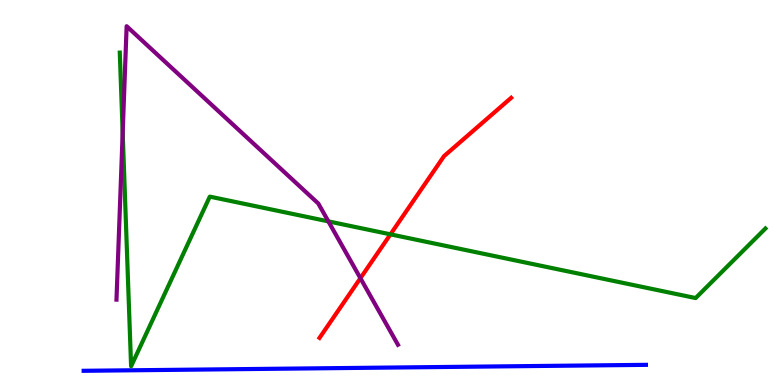[{'lines': ['blue', 'red'], 'intersections': []}, {'lines': ['green', 'red'], 'intersections': [{'x': 5.04, 'y': 3.91}]}, {'lines': ['purple', 'red'], 'intersections': [{'x': 4.65, 'y': 2.77}]}, {'lines': ['blue', 'green'], 'intersections': []}, {'lines': ['blue', 'purple'], 'intersections': []}, {'lines': ['green', 'purple'], 'intersections': [{'x': 1.58, 'y': 6.55}, {'x': 4.24, 'y': 4.25}]}]